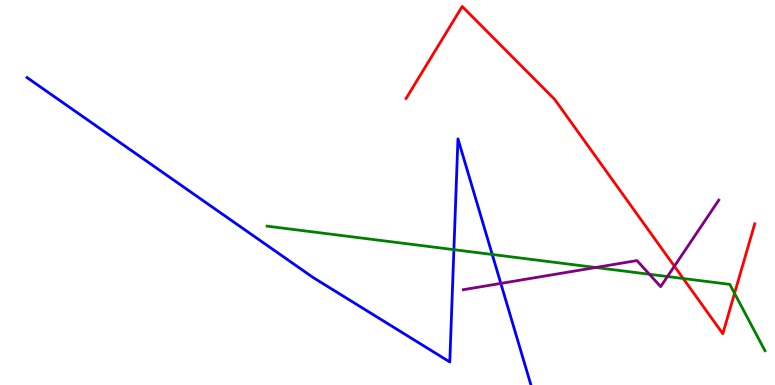[{'lines': ['blue', 'red'], 'intersections': []}, {'lines': ['green', 'red'], 'intersections': [{'x': 8.82, 'y': 2.77}, {'x': 9.48, 'y': 2.38}]}, {'lines': ['purple', 'red'], 'intersections': [{'x': 8.7, 'y': 3.09}]}, {'lines': ['blue', 'green'], 'intersections': [{'x': 5.86, 'y': 3.52}, {'x': 6.35, 'y': 3.39}]}, {'lines': ['blue', 'purple'], 'intersections': [{'x': 6.46, 'y': 2.64}]}, {'lines': ['green', 'purple'], 'intersections': [{'x': 7.69, 'y': 3.05}, {'x': 8.38, 'y': 2.88}, {'x': 8.61, 'y': 2.82}]}]